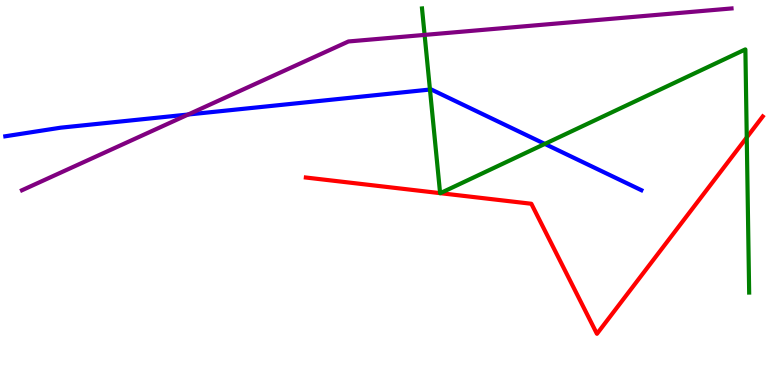[{'lines': ['blue', 'red'], 'intersections': []}, {'lines': ['green', 'red'], 'intersections': [{'x': 5.68, 'y': 4.98}, {'x': 5.68, 'y': 4.98}, {'x': 9.64, 'y': 6.43}]}, {'lines': ['purple', 'red'], 'intersections': []}, {'lines': ['blue', 'green'], 'intersections': [{'x': 5.55, 'y': 7.67}, {'x': 7.03, 'y': 6.26}]}, {'lines': ['blue', 'purple'], 'intersections': [{'x': 2.43, 'y': 7.03}]}, {'lines': ['green', 'purple'], 'intersections': [{'x': 5.48, 'y': 9.09}]}]